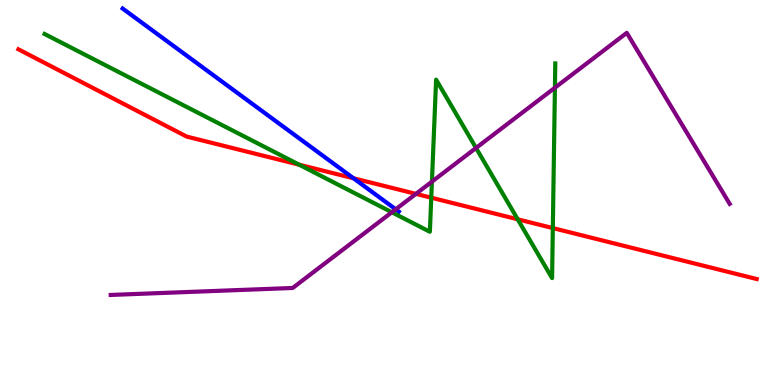[{'lines': ['blue', 'red'], 'intersections': [{'x': 4.56, 'y': 5.37}]}, {'lines': ['green', 'red'], 'intersections': [{'x': 3.86, 'y': 5.72}, {'x': 5.56, 'y': 4.86}, {'x': 6.68, 'y': 4.3}, {'x': 7.13, 'y': 4.08}]}, {'lines': ['purple', 'red'], 'intersections': [{'x': 5.37, 'y': 4.96}]}, {'lines': ['blue', 'green'], 'intersections': []}, {'lines': ['blue', 'purple'], 'intersections': [{'x': 5.11, 'y': 4.56}]}, {'lines': ['green', 'purple'], 'intersections': [{'x': 5.06, 'y': 4.49}, {'x': 5.57, 'y': 5.28}, {'x': 6.14, 'y': 6.16}, {'x': 7.16, 'y': 7.72}]}]